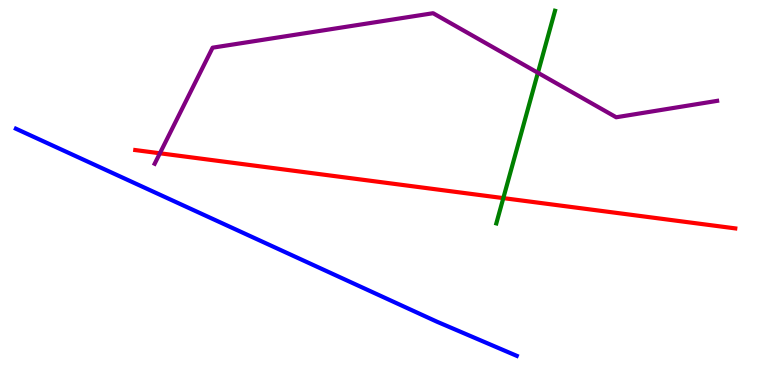[{'lines': ['blue', 'red'], 'intersections': []}, {'lines': ['green', 'red'], 'intersections': [{'x': 6.49, 'y': 4.85}]}, {'lines': ['purple', 'red'], 'intersections': [{'x': 2.06, 'y': 6.02}]}, {'lines': ['blue', 'green'], 'intersections': []}, {'lines': ['blue', 'purple'], 'intersections': []}, {'lines': ['green', 'purple'], 'intersections': [{'x': 6.94, 'y': 8.11}]}]